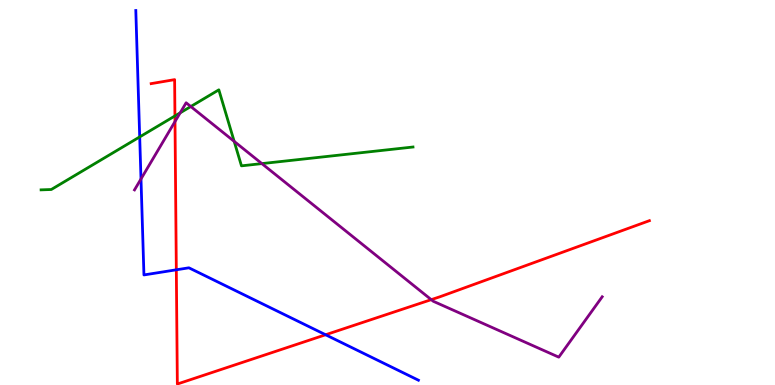[{'lines': ['blue', 'red'], 'intersections': [{'x': 2.28, 'y': 2.99}, {'x': 4.2, 'y': 1.31}]}, {'lines': ['green', 'red'], 'intersections': [{'x': 2.26, 'y': 6.99}]}, {'lines': ['purple', 'red'], 'intersections': [{'x': 2.26, 'y': 6.84}, {'x': 5.56, 'y': 2.22}]}, {'lines': ['blue', 'green'], 'intersections': [{'x': 1.8, 'y': 6.44}]}, {'lines': ['blue', 'purple'], 'intersections': [{'x': 1.82, 'y': 5.35}]}, {'lines': ['green', 'purple'], 'intersections': [{'x': 2.32, 'y': 7.07}, {'x': 2.46, 'y': 7.23}, {'x': 3.02, 'y': 6.33}, {'x': 3.38, 'y': 5.75}]}]